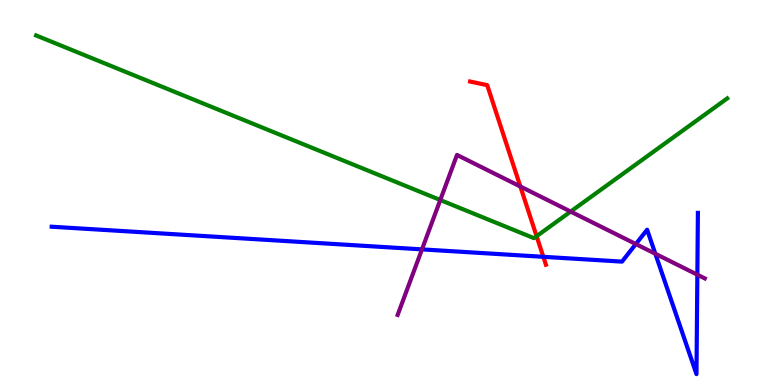[{'lines': ['blue', 'red'], 'intersections': [{'x': 7.01, 'y': 3.33}]}, {'lines': ['green', 'red'], 'intersections': [{'x': 6.92, 'y': 3.87}]}, {'lines': ['purple', 'red'], 'intersections': [{'x': 6.71, 'y': 5.16}]}, {'lines': ['blue', 'green'], 'intersections': []}, {'lines': ['blue', 'purple'], 'intersections': [{'x': 5.44, 'y': 3.52}, {'x': 8.2, 'y': 3.66}, {'x': 8.46, 'y': 3.41}, {'x': 9.0, 'y': 2.87}]}, {'lines': ['green', 'purple'], 'intersections': [{'x': 5.68, 'y': 4.8}, {'x': 7.36, 'y': 4.5}]}]